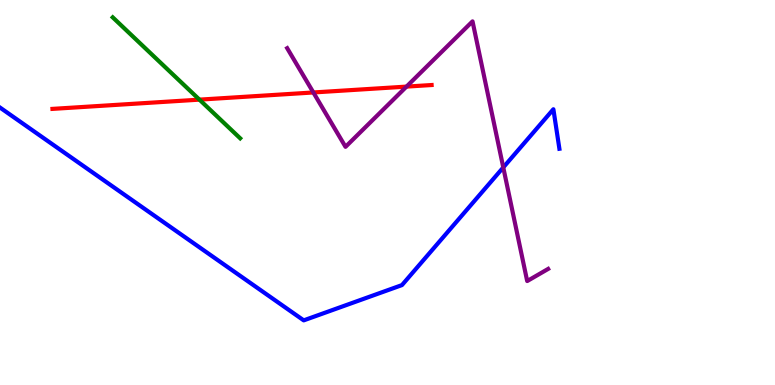[{'lines': ['blue', 'red'], 'intersections': []}, {'lines': ['green', 'red'], 'intersections': [{'x': 2.57, 'y': 7.41}]}, {'lines': ['purple', 'red'], 'intersections': [{'x': 4.04, 'y': 7.6}, {'x': 5.25, 'y': 7.75}]}, {'lines': ['blue', 'green'], 'intersections': []}, {'lines': ['blue', 'purple'], 'intersections': [{'x': 6.49, 'y': 5.65}]}, {'lines': ['green', 'purple'], 'intersections': []}]